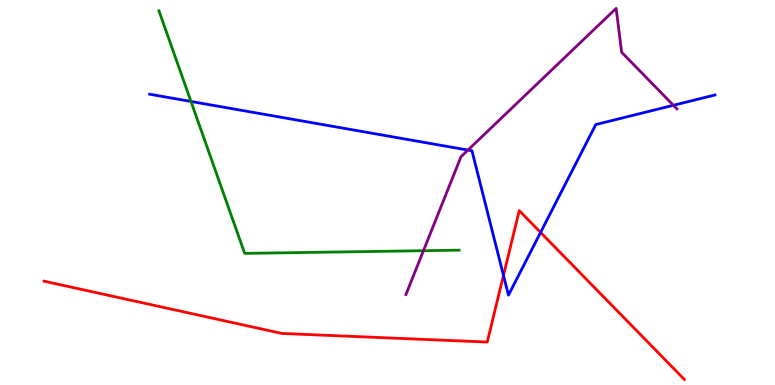[{'lines': ['blue', 'red'], 'intersections': [{'x': 6.5, 'y': 2.85}, {'x': 6.98, 'y': 3.96}]}, {'lines': ['green', 'red'], 'intersections': []}, {'lines': ['purple', 'red'], 'intersections': []}, {'lines': ['blue', 'green'], 'intersections': [{'x': 2.46, 'y': 7.36}]}, {'lines': ['blue', 'purple'], 'intersections': [{'x': 6.04, 'y': 6.1}, {'x': 8.69, 'y': 7.27}]}, {'lines': ['green', 'purple'], 'intersections': [{'x': 5.46, 'y': 3.49}]}]